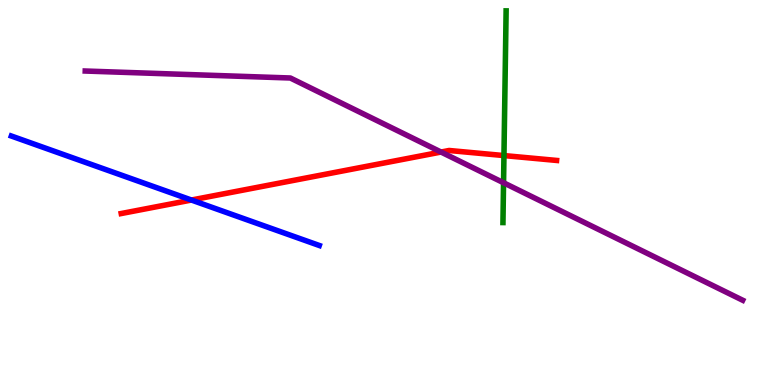[{'lines': ['blue', 'red'], 'intersections': [{'x': 2.47, 'y': 4.8}]}, {'lines': ['green', 'red'], 'intersections': [{'x': 6.5, 'y': 5.96}]}, {'lines': ['purple', 'red'], 'intersections': [{'x': 5.69, 'y': 6.05}]}, {'lines': ['blue', 'green'], 'intersections': []}, {'lines': ['blue', 'purple'], 'intersections': []}, {'lines': ['green', 'purple'], 'intersections': [{'x': 6.5, 'y': 5.25}]}]